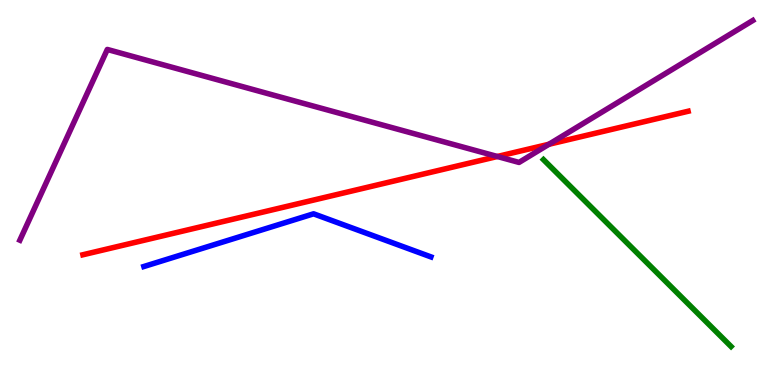[{'lines': ['blue', 'red'], 'intersections': []}, {'lines': ['green', 'red'], 'intersections': []}, {'lines': ['purple', 'red'], 'intersections': [{'x': 6.42, 'y': 5.94}, {'x': 7.08, 'y': 6.25}]}, {'lines': ['blue', 'green'], 'intersections': []}, {'lines': ['blue', 'purple'], 'intersections': []}, {'lines': ['green', 'purple'], 'intersections': []}]